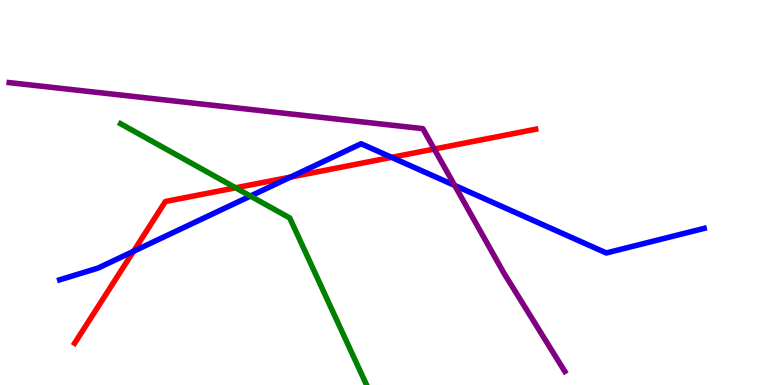[{'lines': ['blue', 'red'], 'intersections': [{'x': 1.72, 'y': 3.47}, {'x': 3.75, 'y': 5.4}, {'x': 5.05, 'y': 5.91}]}, {'lines': ['green', 'red'], 'intersections': [{'x': 3.04, 'y': 5.12}]}, {'lines': ['purple', 'red'], 'intersections': [{'x': 5.6, 'y': 6.13}]}, {'lines': ['blue', 'green'], 'intersections': [{'x': 3.23, 'y': 4.91}]}, {'lines': ['blue', 'purple'], 'intersections': [{'x': 5.87, 'y': 5.18}]}, {'lines': ['green', 'purple'], 'intersections': []}]